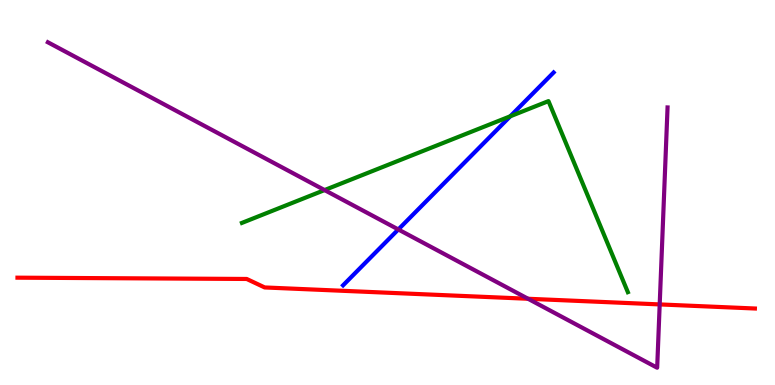[{'lines': ['blue', 'red'], 'intersections': []}, {'lines': ['green', 'red'], 'intersections': []}, {'lines': ['purple', 'red'], 'intersections': [{'x': 6.81, 'y': 2.24}, {'x': 8.51, 'y': 2.09}]}, {'lines': ['blue', 'green'], 'intersections': [{'x': 6.58, 'y': 6.98}]}, {'lines': ['blue', 'purple'], 'intersections': [{'x': 5.14, 'y': 4.04}]}, {'lines': ['green', 'purple'], 'intersections': [{'x': 4.19, 'y': 5.06}]}]